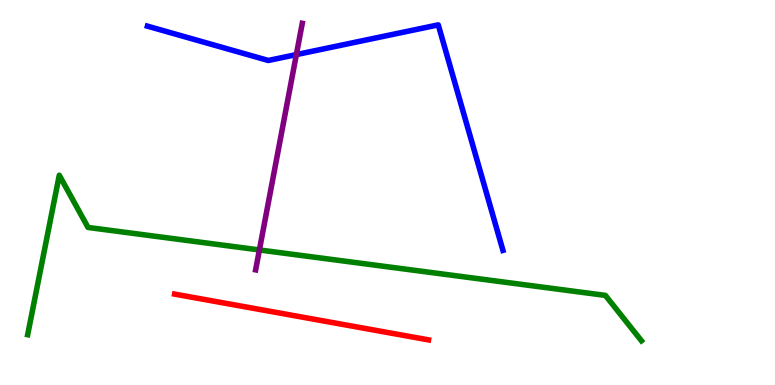[{'lines': ['blue', 'red'], 'intersections': []}, {'lines': ['green', 'red'], 'intersections': []}, {'lines': ['purple', 'red'], 'intersections': []}, {'lines': ['blue', 'green'], 'intersections': []}, {'lines': ['blue', 'purple'], 'intersections': [{'x': 3.82, 'y': 8.58}]}, {'lines': ['green', 'purple'], 'intersections': [{'x': 3.35, 'y': 3.51}]}]